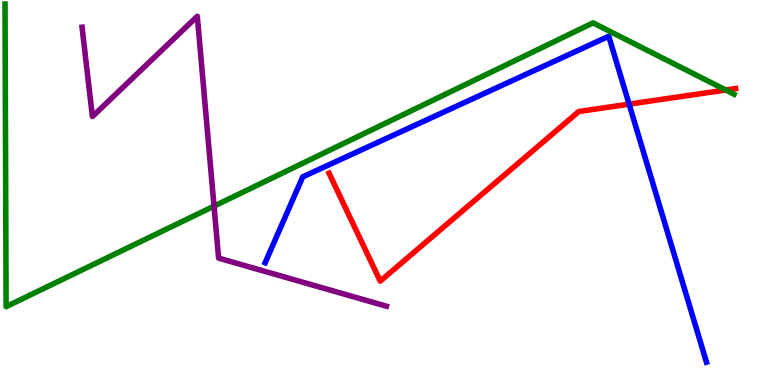[{'lines': ['blue', 'red'], 'intersections': [{'x': 8.12, 'y': 7.29}]}, {'lines': ['green', 'red'], 'intersections': [{'x': 9.36, 'y': 7.66}]}, {'lines': ['purple', 'red'], 'intersections': []}, {'lines': ['blue', 'green'], 'intersections': []}, {'lines': ['blue', 'purple'], 'intersections': []}, {'lines': ['green', 'purple'], 'intersections': [{'x': 2.76, 'y': 4.65}]}]